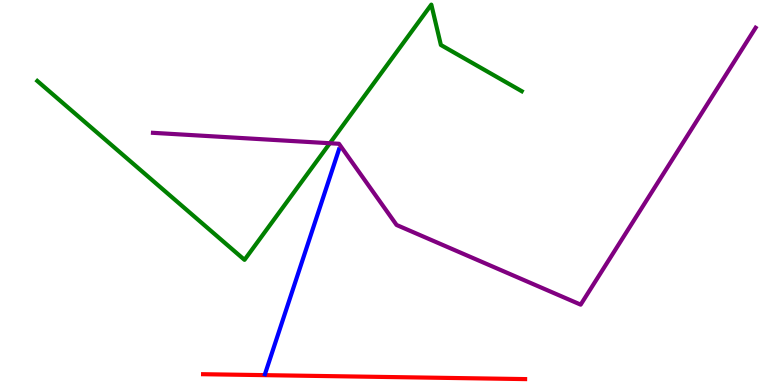[{'lines': ['blue', 'red'], 'intersections': []}, {'lines': ['green', 'red'], 'intersections': []}, {'lines': ['purple', 'red'], 'intersections': []}, {'lines': ['blue', 'green'], 'intersections': []}, {'lines': ['blue', 'purple'], 'intersections': []}, {'lines': ['green', 'purple'], 'intersections': [{'x': 4.26, 'y': 6.28}]}]